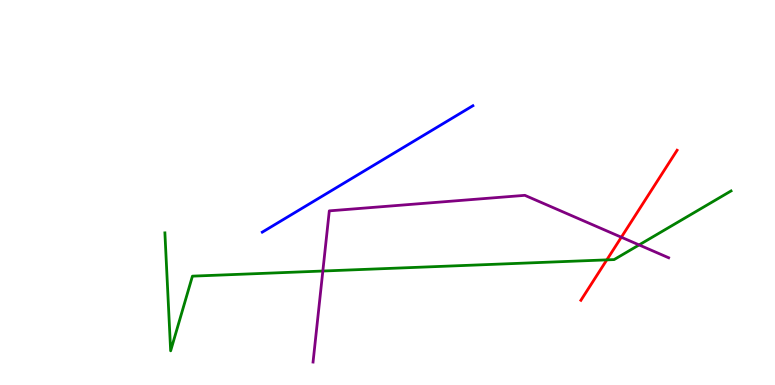[{'lines': ['blue', 'red'], 'intersections': []}, {'lines': ['green', 'red'], 'intersections': [{'x': 7.83, 'y': 3.25}]}, {'lines': ['purple', 'red'], 'intersections': [{'x': 8.02, 'y': 3.84}]}, {'lines': ['blue', 'green'], 'intersections': []}, {'lines': ['blue', 'purple'], 'intersections': []}, {'lines': ['green', 'purple'], 'intersections': [{'x': 4.17, 'y': 2.96}, {'x': 8.25, 'y': 3.64}]}]